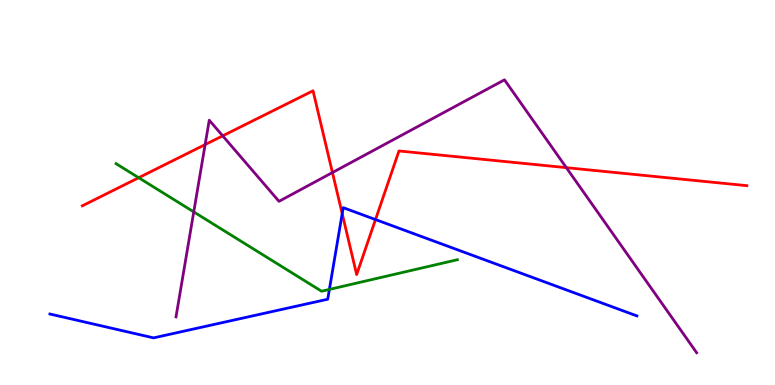[{'lines': ['blue', 'red'], 'intersections': [{'x': 4.42, 'y': 4.45}, {'x': 4.85, 'y': 4.3}]}, {'lines': ['green', 'red'], 'intersections': [{'x': 1.79, 'y': 5.38}]}, {'lines': ['purple', 'red'], 'intersections': [{'x': 2.65, 'y': 6.24}, {'x': 2.87, 'y': 6.47}, {'x': 4.29, 'y': 5.52}, {'x': 7.31, 'y': 5.65}]}, {'lines': ['blue', 'green'], 'intersections': [{'x': 4.25, 'y': 2.48}]}, {'lines': ['blue', 'purple'], 'intersections': []}, {'lines': ['green', 'purple'], 'intersections': [{'x': 2.5, 'y': 4.5}]}]